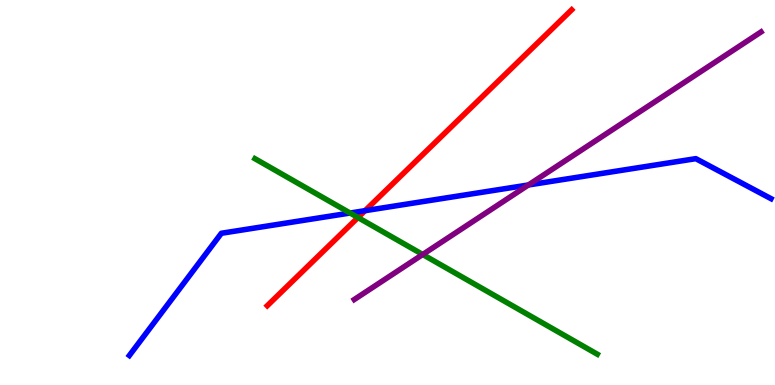[{'lines': ['blue', 'red'], 'intersections': [{'x': 4.71, 'y': 4.53}]}, {'lines': ['green', 'red'], 'intersections': [{'x': 4.62, 'y': 4.35}]}, {'lines': ['purple', 'red'], 'intersections': []}, {'lines': ['blue', 'green'], 'intersections': [{'x': 4.52, 'y': 4.47}]}, {'lines': ['blue', 'purple'], 'intersections': [{'x': 6.82, 'y': 5.2}]}, {'lines': ['green', 'purple'], 'intersections': [{'x': 5.45, 'y': 3.39}]}]